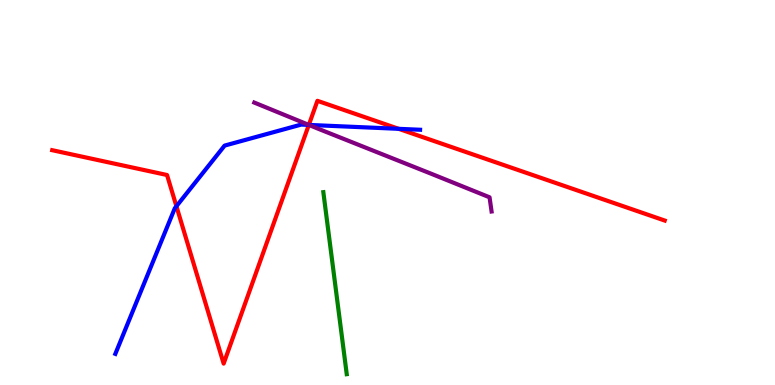[{'lines': ['blue', 'red'], 'intersections': [{'x': 2.28, 'y': 4.64}, {'x': 3.98, 'y': 6.76}, {'x': 5.14, 'y': 6.65}]}, {'lines': ['green', 'red'], 'intersections': []}, {'lines': ['purple', 'red'], 'intersections': [{'x': 3.98, 'y': 6.76}]}, {'lines': ['blue', 'green'], 'intersections': []}, {'lines': ['blue', 'purple'], 'intersections': [{'x': 3.99, 'y': 6.76}]}, {'lines': ['green', 'purple'], 'intersections': []}]